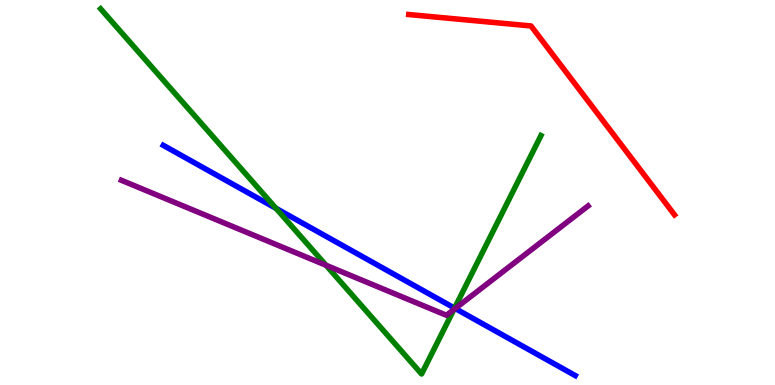[{'lines': ['blue', 'red'], 'intersections': []}, {'lines': ['green', 'red'], 'intersections': []}, {'lines': ['purple', 'red'], 'intersections': []}, {'lines': ['blue', 'green'], 'intersections': [{'x': 3.56, 'y': 4.59}, {'x': 5.87, 'y': 2.0}]}, {'lines': ['blue', 'purple'], 'intersections': [{'x': 5.87, 'y': 1.99}]}, {'lines': ['green', 'purple'], 'intersections': [{'x': 4.21, 'y': 3.11}, {'x': 5.86, 'y': 1.96}]}]